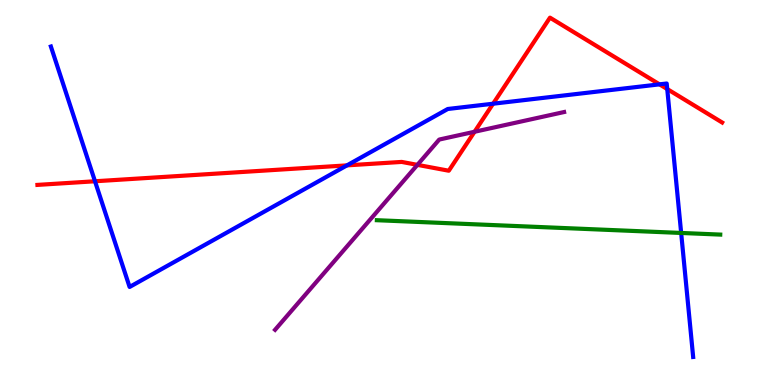[{'lines': ['blue', 'red'], 'intersections': [{'x': 1.23, 'y': 5.29}, {'x': 4.48, 'y': 5.7}, {'x': 6.36, 'y': 7.31}, {'x': 8.51, 'y': 7.81}, {'x': 8.61, 'y': 7.69}]}, {'lines': ['green', 'red'], 'intersections': []}, {'lines': ['purple', 'red'], 'intersections': [{'x': 5.39, 'y': 5.72}, {'x': 6.12, 'y': 6.58}]}, {'lines': ['blue', 'green'], 'intersections': [{'x': 8.79, 'y': 3.95}]}, {'lines': ['blue', 'purple'], 'intersections': []}, {'lines': ['green', 'purple'], 'intersections': []}]